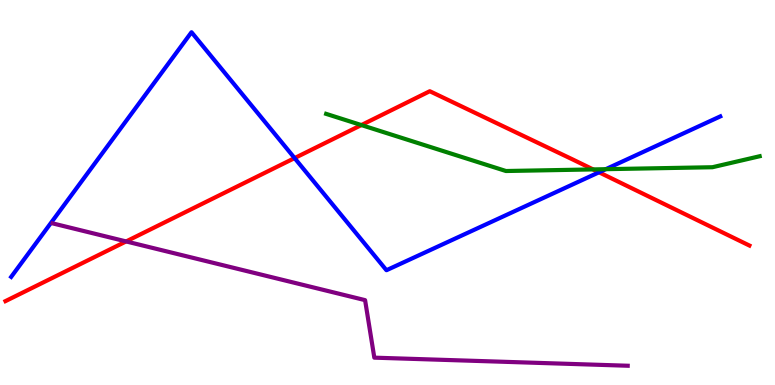[{'lines': ['blue', 'red'], 'intersections': [{'x': 3.8, 'y': 5.89}, {'x': 7.73, 'y': 5.53}]}, {'lines': ['green', 'red'], 'intersections': [{'x': 4.66, 'y': 6.75}, {'x': 7.65, 'y': 5.6}]}, {'lines': ['purple', 'red'], 'intersections': [{'x': 1.63, 'y': 3.73}]}, {'lines': ['blue', 'green'], 'intersections': [{'x': 7.82, 'y': 5.61}]}, {'lines': ['blue', 'purple'], 'intersections': []}, {'lines': ['green', 'purple'], 'intersections': []}]